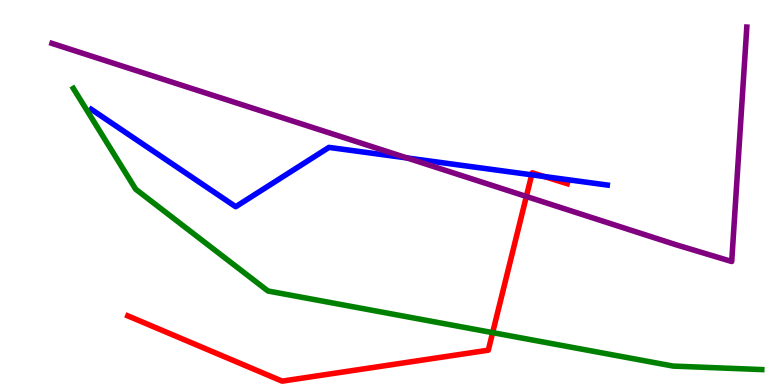[{'lines': ['blue', 'red'], 'intersections': [{'x': 6.86, 'y': 5.46}, {'x': 7.02, 'y': 5.42}]}, {'lines': ['green', 'red'], 'intersections': [{'x': 6.36, 'y': 1.36}]}, {'lines': ['purple', 'red'], 'intersections': [{'x': 6.79, 'y': 4.9}]}, {'lines': ['blue', 'green'], 'intersections': []}, {'lines': ['blue', 'purple'], 'intersections': [{'x': 5.25, 'y': 5.9}]}, {'lines': ['green', 'purple'], 'intersections': []}]